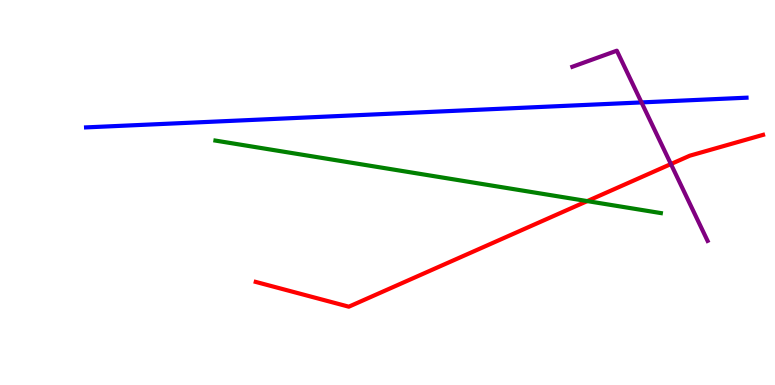[{'lines': ['blue', 'red'], 'intersections': []}, {'lines': ['green', 'red'], 'intersections': [{'x': 7.58, 'y': 4.78}]}, {'lines': ['purple', 'red'], 'intersections': [{'x': 8.66, 'y': 5.74}]}, {'lines': ['blue', 'green'], 'intersections': []}, {'lines': ['blue', 'purple'], 'intersections': [{'x': 8.28, 'y': 7.34}]}, {'lines': ['green', 'purple'], 'intersections': []}]